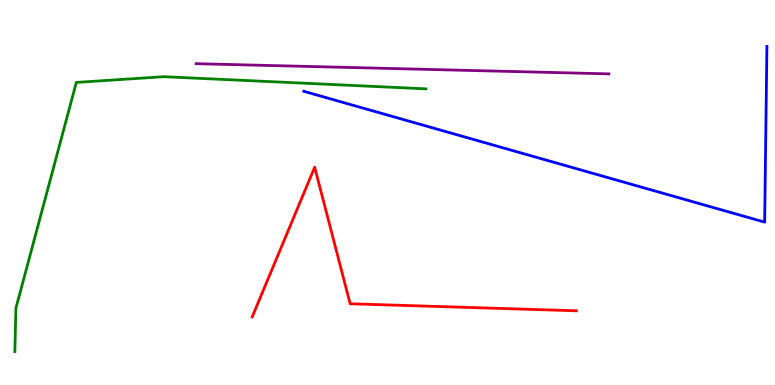[{'lines': ['blue', 'red'], 'intersections': []}, {'lines': ['green', 'red'], 'intersections': []}, {'lines': ['purple', 'red'], 'intersections': []}, {'lines': ['blue', 'green'], 'intersections': []}, {'lines': ['blue', 'purple'], 'intersections': []}, {'lines': ['green', 'purple'], 'intersections': []}]